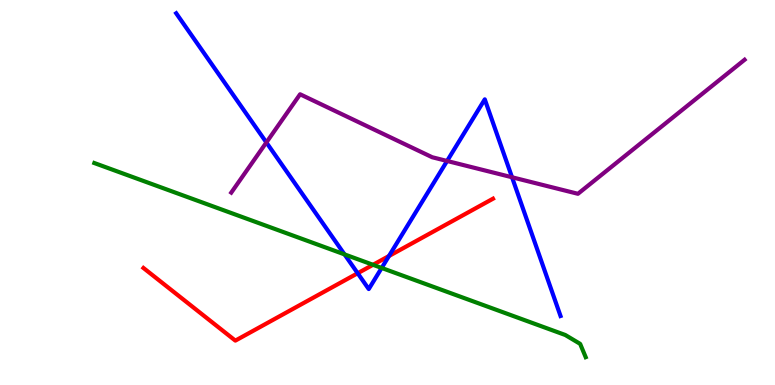[{'lines': ['blue', 'red'], 'intersections': [{'x': 4.62, 'y': 2.9}, {'x': 5.02, 'y': 3.35}]}, {'lines': ['green', 'red'], 'intersections': [{'x': 4.81, 'y': 3.12}]}, {'lines': ['purple', 'red'], 'intersections': []}, {'lines': ['blue', 'green'], 'intersections': [{'x': 4.45, 'y': 3.39}, {'x': 4.92, 'y': 3.04}]}, {'lines': ['blue', 'purple'], 'intersections': [{'x': 3.44, 'y': 6.3}, {'x': 5.77, 'y': 5.82}, {'x': 6.61, 'y': 5.4}]}, {'lines': ['green', 'purple'], 'intersections': []}]